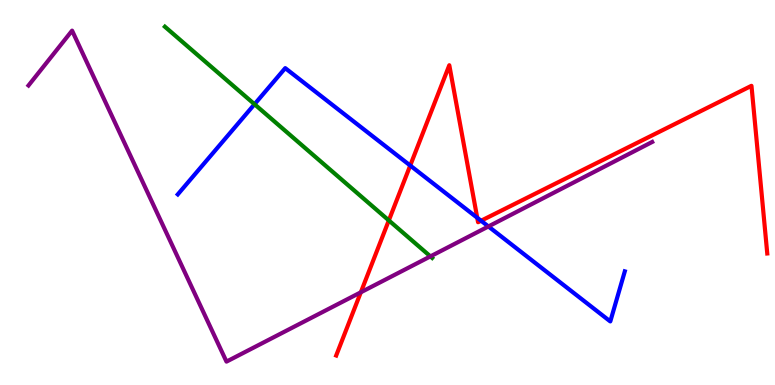[{'lines': ['blue', 'red'], 'intersections': [{'x': 5.29, 'y': 5.7}, {'x': 6.16, 'y': 4.34}, {'x': 6.21, 'y': 4.27}]}, {'lines': ['green', 'red'], 'intersections': [{'x': 5.02, 'y': 4.27}]}, {'lines': ['purple', 'red'], 'intersections': [{'x': 4.66, 'y': 2.41}]}, {'lines': ['blue', 'green'], 'intersections': [{'x': 3.28, 'y': 7.29}]}, {'lines': ['blue', 'purple'], 'intersections': [{'x': 6.3, 'y': 4.12}]}, {'lines': ['green', 'purple'], 'intersections': [{'x': 5.55, 'y': 3.34}]}]